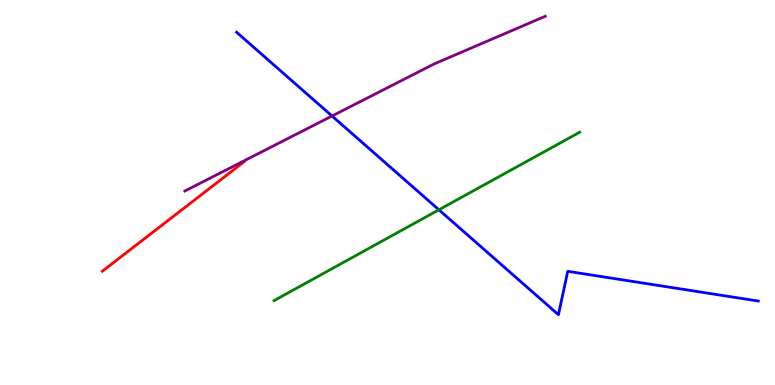[{'lines': ['blue', 'red'], 'intersections': []}, {'lines': ['green', 'red'], 'intersections': []}, {'lines': ['purple', 'red'], 'intersections': []}, {'lines': ['blue', 'green'], 'intersections': [{'x': 5.66, 'y': 4.55}]}, {'lines': ['blue', 'purple'], 'intersections': [{'x': 4.28, 'y': 6.99}]}, {'lines': ['green', 'purple'], 'intersections': []}]